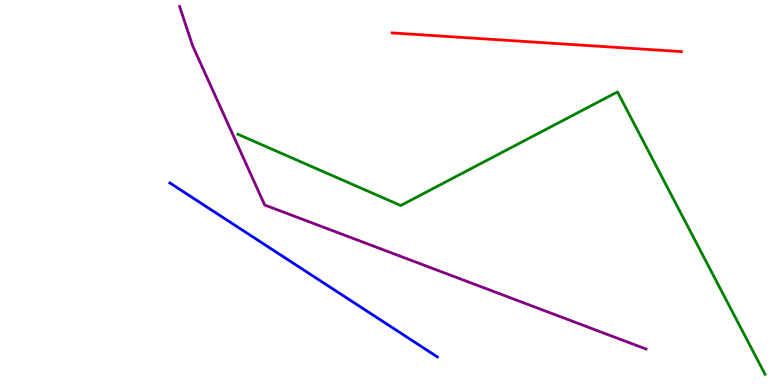[{'lines': ['blue', 'red'], 'intersections': []}, {'lines': ['green', 'red'], 'intersections': []}, {'lines': ['purple', 'red'], 'intersections': []}, {'lines': ['blue', 'green'], 'intersections': []}, {'lines': ['blue', 'purple'], 'intersections': []}, {'lines': ['green', 'purple'], 'intersections': []}]